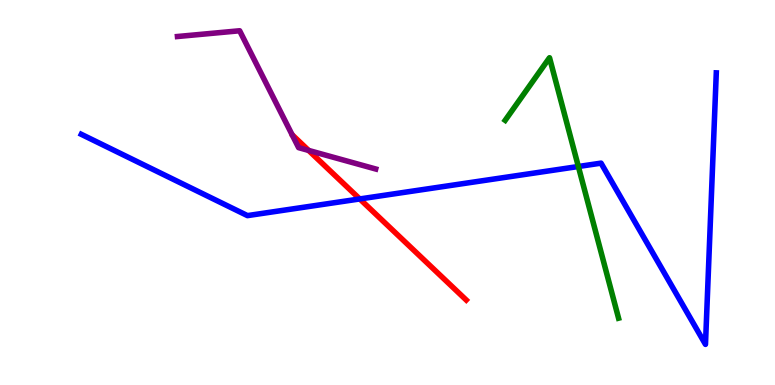[{'lines': ['blue', 'red'], 'intersections': [{'x': 4.64, 'y': 4.83}]}, {'lines': ['green', 'red'], 'intersections': []}, {'lines': ['purple', 'red'], 'intersections': [{'x': 3.98, 'y': 6.09}]}, {'lines': ['blue', 'green'], 'intersections': [{'x': 7.46, 'y': 5.68}]}, {'lines': ['blue', 'purple'], 'intersections': []}, {'lines': ['green', 'purple'], 'intersections': []}]